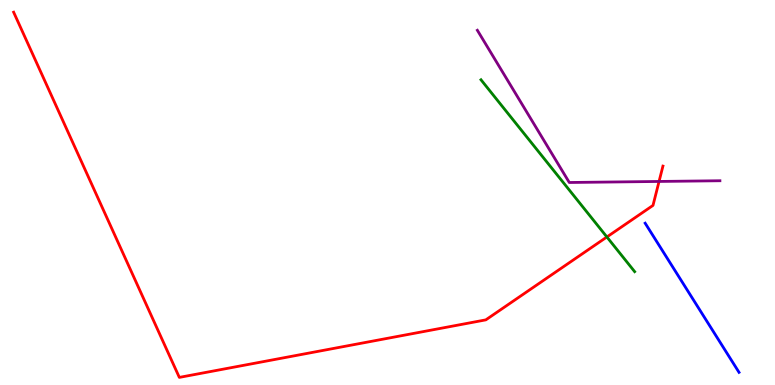[{'lines': ['blue', 'red'], 'intersections': []}, {'lines': ['green', 'red'], 'intersections': [{'x': 7.83, 'y': 3.84}]}, {'lines': ['purple', 'red'], 'intersections': [{'x': 8.5, 'y': 5.29}]}, {'lines': ['blue', 'green'], 'intersections': []}, {'lines': ['blue', 'purple'], 'intersections': []}, {'lines': ['green', 'purple'], 'intersections': []}]